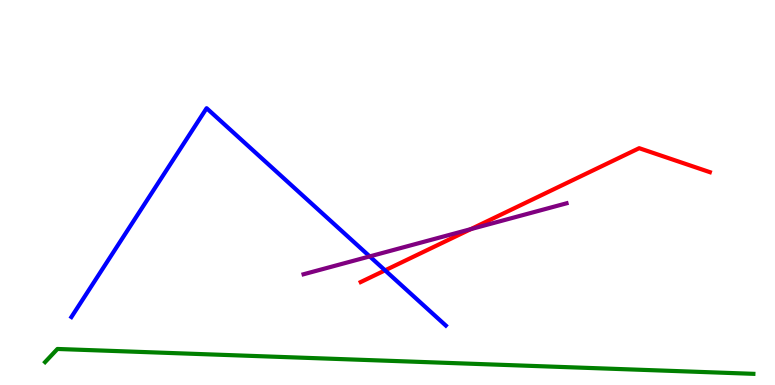[{'lines': ['blue', 'red'], 'intersections': [{'x': 4.97, 'y': 2.98}]}, {'lines': ['green', 'red'], 'intersections': []}, {'lines': ['purple', 'red'], 'intersections': [{'x': 6.07, 'y': 4.05}]}, {'lines': ['blue', 'green'], 'intersections': []}, {'lines': ['blue', 'purple'], 'intersections': [{'x': 4.77, 'y': 3.34}]}, {'lines': ['green', 'purple'], 'intersections': []}]